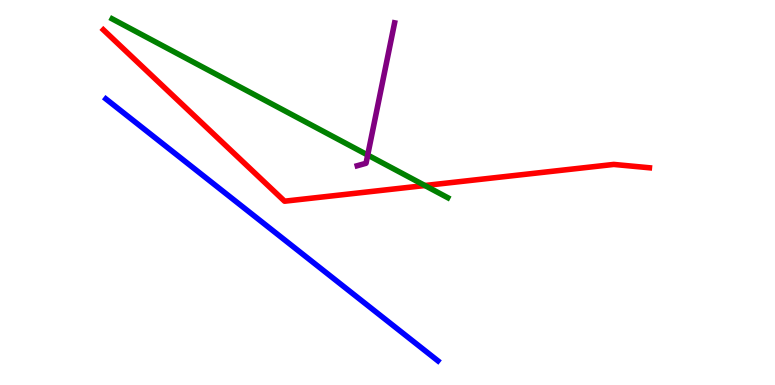[{'lines': ['blue', 'red'], 'intersections': []}, {'lines': ['green', 'red'], 'intersections': [{'x': 5.48, 'y': 5.18}]}, {'lines': ['purple', 'red'], 'intersections': []}, {'lines': ['blue', 'green'], 'intersections': []}, {'lines': ['blue', 'purple'], 'intersections': []}, {'lines': ['green', 'purple'], 'intersections': [{'x': 4.74, 'y': 5.97}]}]